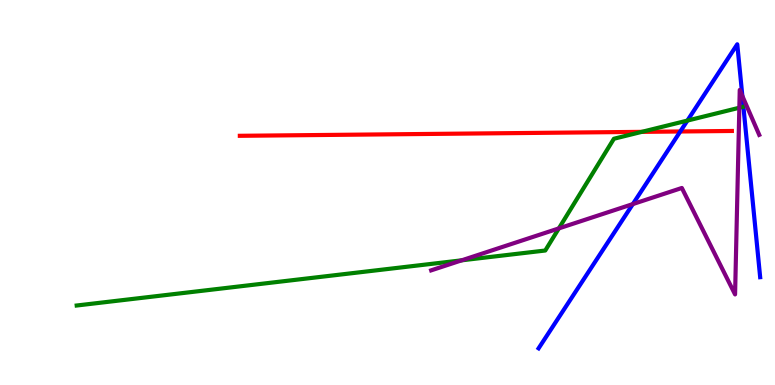[{'lines': ['blue', 'red'], 'intersections': [{'x': 8.78, 'y': 6.58}]}, {'lines': ['green', 'red'], 'intersections': [{'x': 8.28, 'y': 6.58}]}, {'lines': ['purple', 'red'], 'intersections': []}, {'lines': ['blue', 'green'], 'intersections': [{'x': 8.87, 'y': 6.87}]}, {'lines': ['blue', 'purple'], 'intersections': [{'x': 8.17, 'y': 4.7}, {'x': 9.58, 'y': 7.51}]}, {'lines': ['green', 'purple'], 'intersections': [{'x': 5.96, 'y': 3.24}, {'x': 7.21, 'y': 4.07}, {'x': 9.54, 'y': 7.2}]}]